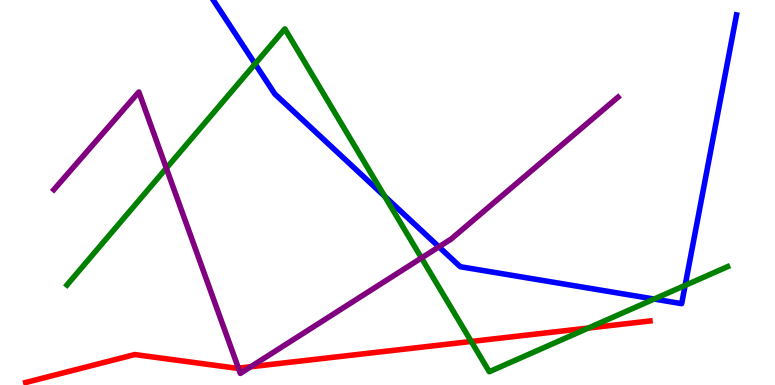[{'lines': ['blue', 'red'], 'intersections': []}, {'lines': ['green', 'red'], 'intersections': [{'x': 6.08, 'y': 1.13}, {'x': 7.59, 'y': 1.48}]}, {'lines': ['purple', 'red'], 'intersections': [{'x': 3.08, 'y': 0.438}, {'x': 3.24, 'y': 0.474}]}, {'lines': ['blue', 'green'], 'intersections': [{'x': 3.29, 'y': 8.34}, {'x': 4.96, 'y': 4.9}, {'x': 8.44, 'y': 2.23}, {'x': 8.84, 'y': 2.59}]}, {'lines': ['blue', 'purple'], 'intersections': [{'x': 5.66, 'y': 3.59}]}, {'lines': ['green', 'purple'], 'intersections': [{'x': 2.15, 'y': 5.63}, {'x': 5.44, 'y': 3.3}]}]